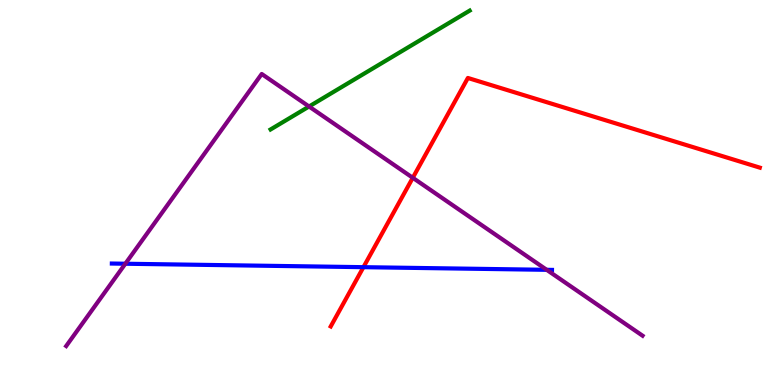[{'lines': ['blue', 'red'], 'intersections': [{'x': 4.69, 'y': 3.06}]}, {'lines': ['green', 'red'], 'intersections': []}, {'lines': ['purple', 'red'], 'intersections': [{'x': 5.33, 'y': 5.38}]}, {'lines': ['blue', 'green'], 'intersections': []}, {'lines': ['blue', 'purple'], 'intersections': [{'x': 1.62, 'y': 3.15}, {'x': 7.05, 'y': 2.99}]}, {'lines': ['green', 'purple'], 'intersections': [{'x': 3.99, 'y': 7.23}]}]